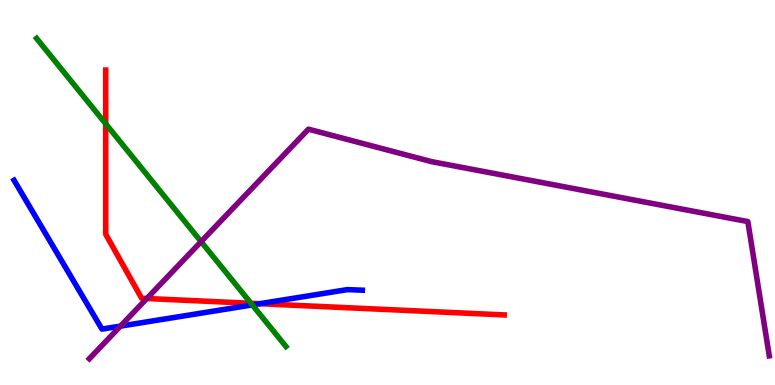[{'lines': ['blue', 'red'], 'intersections': [{'x': 3.35, 'y': 2.11}]}, {'lines': ['green', 'red'], 'intersections': [{'x': 1.36, 'y': 6.78}, {'x': 3.24, 'y': 2.12}]}, {'lines': ['purple', 'red'], 'intersections': [{'x': 1.89, 'y': 2.25}]}, {'lines': ['blue', 'green'], 'intersections': [{'x': 3.26, 'y': 2.08}]}, {'lines': ['blue', 'purple'], 'intersections': [{'x': 1.55, 'y': 1.53}]}, {'lines': ['green', 'purple'], 'intersections': [{'x': 2.59, 'y': 3.72}]}]